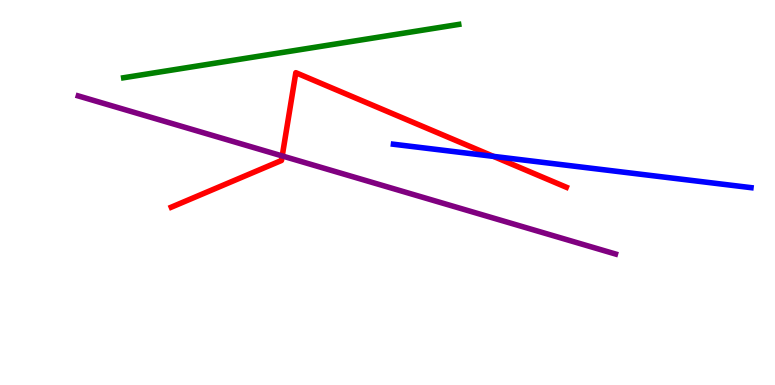[{'lines': ['blue', 'red'], 'intersections': [{'x': 6.37, 'y': 5.94}]}, {'lines': ['green', 'red'], 'intersections': []}, {'lines': ['purple', 'red'], 'intersections': [{'x': 3.64, 'y': 5.95}]}, {'lines': ['blue', 'green'], 'intersections': []}, {'lines': ['blue', 'purple'], 'intersections': []}, {'lines': ['green', 'purple'], 'intersections': []}]